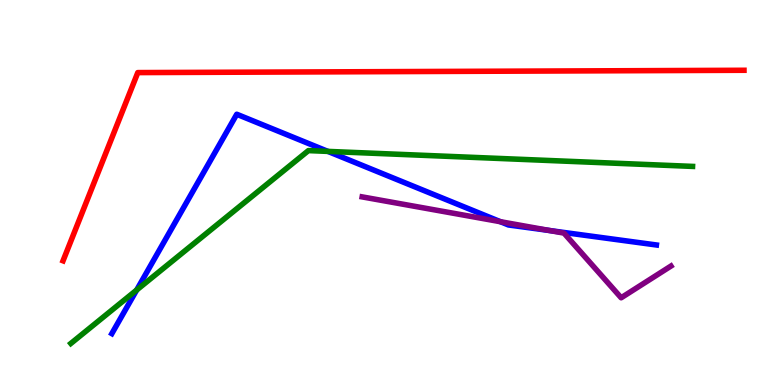[{'lines': ['blue', 'red'], 'intersections': []}, {'lines': ['green', 'red'], 'intersections': []}, {'lines': ['purple', 'red'], 'intersections': []}, {'lines': ['blue', 'green'], 'intersections': [{'x': 1.76, 'y': 2.47}, {'x': 4.23, 'y': 6.07}]}, {'lines': ['blue', 'purple'], 'intersections': [{'x': 6.46, 'y': 4.24}, {'x': 7.09, 'y': 4.01}]}, {'lines': ['green', 'purple'], 'intersections': []}]